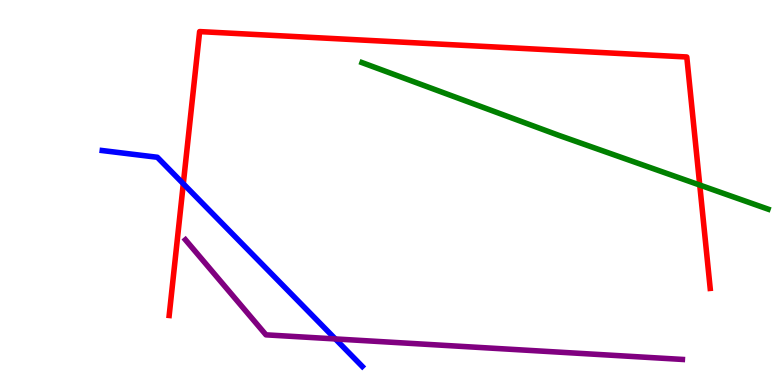[{'lines': ['blue', 'red'], 'intersections': [{'x': 2.37, 'y': 5.23}]}, {'lines': ['green', 'red'], 'intersections': [{'x': 9.03, 'y': 5.19}]}, {'lines': ['purple', 'red'], 'intersections': []}, {'lines': ['blue', 'green'], 'intersections': []}, {'lines': ['blue', 'purple'], 'intersections': [{'x': 4.33, 'y': 1.2}]}, {'lines': ['green', 'purple'], 'intersections': []}]